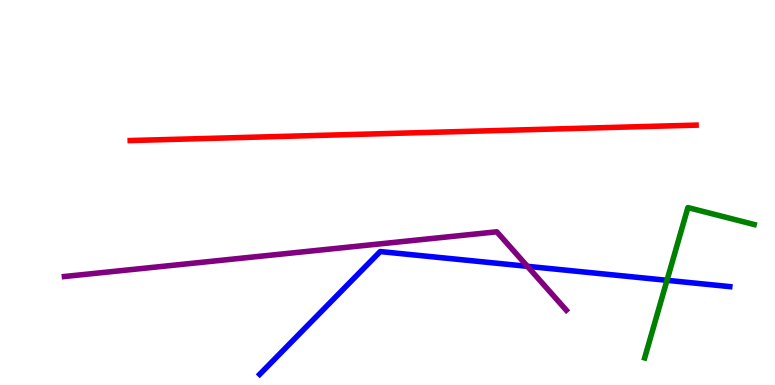[{'lines': ['blue', 'red'], 'intersections': []}, {'lines': ['green', 'red'], 'intersections': []}, {'lines': ['purple', 'red'], 'intersections': []}, {'lines': ['blue', 'green'], 'intersections': [{'x': 8.61, 'y': 2.72}]}, {'lines': ['blue', 'purple'], 'intersections': [{'x': 6.81, 'y': 3.08}]}, {'lines': ['green', 'purple'], 'intersections': []}]